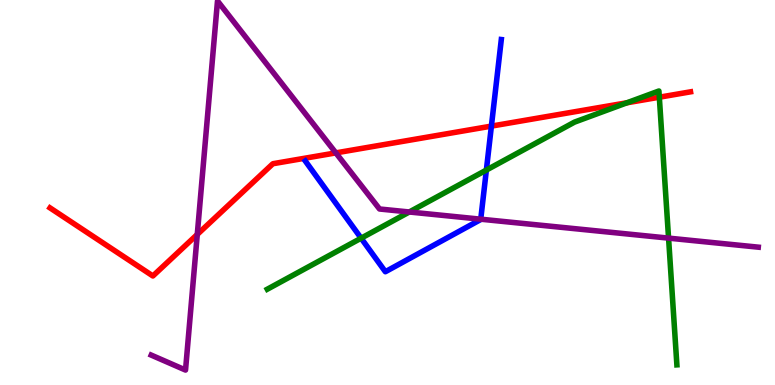[{'lines': ['blue', 'red'], 'intersections': [{'x': 6.34, 'y': 6.72}]}, {'lines': ['green', 'red'], 'intersections': [{'x': 8.09, 'y': 7.33}, {'x': 8.51, 'y': 7.48}]}, {'lines': ['purple', 'red'], 'intersections': [{'x': 2.55, 'y': 3.91}, {'x': 4.33, 'y': 6.03}]}, {'lines': ['blue', 'green'], 'intersections': [{'x': 4.66, 'y': 3.81}, {'x': 6.28, 'y': 5.58}]}, {'lines': ['blue', 'purple'], 'intersections': [{'x': 6.2, 'y': 4.31}]}, {'lines': ['green', 'purple'], 'intersections': [{'x': 5.28, 'y': 4.49}, {'x': 8.63, 'y': 3.81}]}]